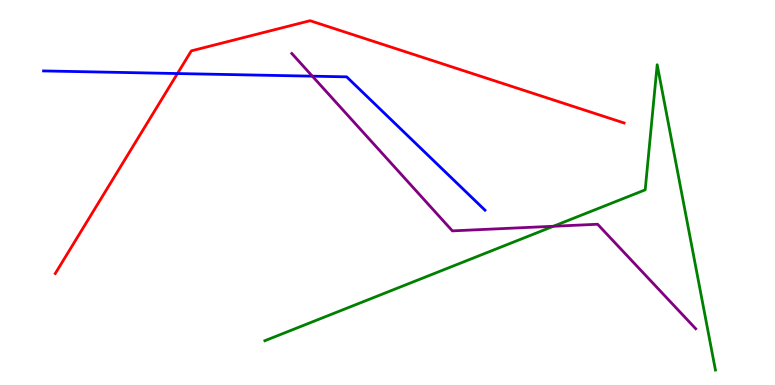[{'lines': ['blue', 'red'], 'intersections': [{'x': 2.29, 'y': 8.09}]}, {'lines': ['green', 'red'], 'intersections': []}, {'lines': ['purple', 'red'], 'intersections': []}, {'lines': ['blue', 'green'], 'intersections': []}, {'lines': ['blue', 'purple'], 'intersections': [{'x': 4.03, 'y': 8.02}]}, {'lines': ['green', 'purple'], 'intersections': [{'x': 7.14, 'y': 4.12}]}]